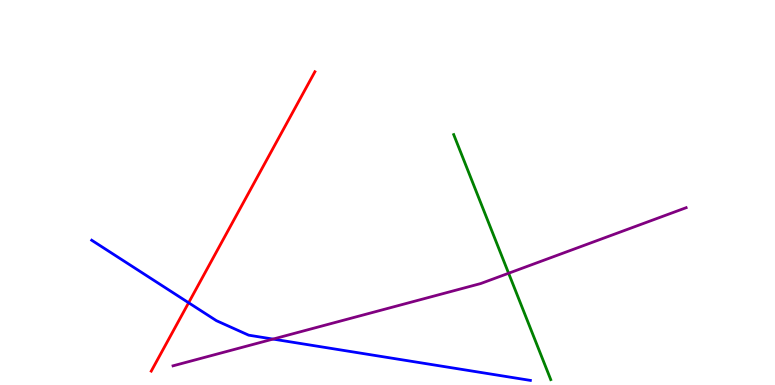[{'lines': ['blue', 'red'], 'intersections': [{'x': 2.43, 'y': 2.14}]}, {'lines': ['green', 'red'], 'intersections': []}, {'lines': ['purple', 'red'], 'intersections': []}, {'lines': ['blue', 'green'], 'intersections': []}, {'lines': ['blue', 'purple'], 'intersections': [{'x': 3.52, 'y': 1.19}]}, {'lines': ['green', 'purple'], 'intersections': [{'x': 6.56, 'y': 2.9}]}]